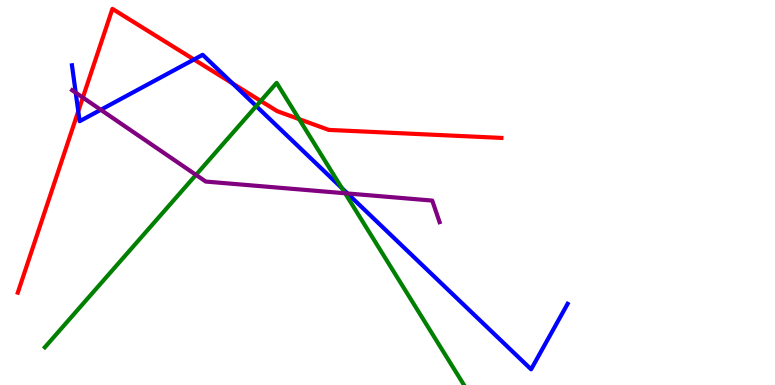[{'lines': ['blue', 'red'], 'intersections': [{'x': 1.01, 'y': 7.11}, {'x': 2.5, 'y': 8.45}, {'x': 3.0, 'y': 7.83}]}, {'lines': ['green', 'red'], 'intersections': [{'x': 3.36, 'y': 7.38}, {'x': 3.86, 'y': 6.91}]}, {'lines': ['purple', 'red'], 'intersections': [{'x': 1.07, 'y': 7.47}]}, {'lines': ['blue', 'green'], 'intersections': [{'x': 3.31, 'y': 7.24}, {'x': 4.41, 'y': 5.11}]}, {'lines': ['blue', 'purple'], 'intersections': [{'x': 0.977, 'y': 7.59}, {'x': 1.3, 'y': 7.15}, {'x': 4.48, 'y': 4.98}]}, {'lines': ['green', 'purple'], 'intersections': [{'x': 2.53, 'y': 5.46}, {'x': 4.45, 'y': 4.98}]}]